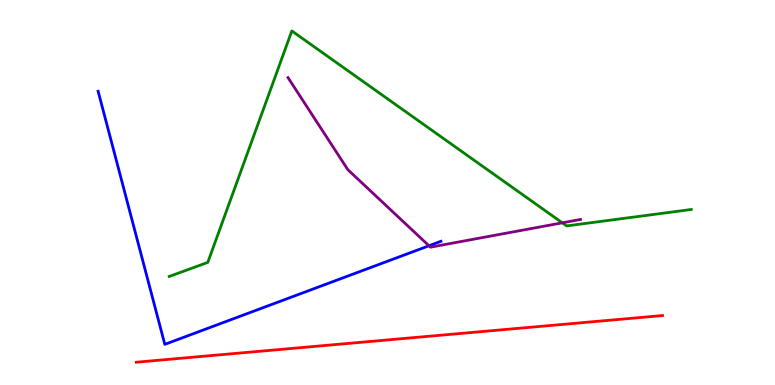[{'lines': ['blue', 'red'], 'intersections': []}, {'lines': ['green', 'red'], 'intersections': []}, {'lines': ['purple', 'red'], 'intersections': []}, {'lines': ['blue', 'green'], 'intersections': []}, {'lines': ['blue', 'purple'], 'intersections': [{'x': 5.54, 'y': 3.62}]}, {'lines': ['green', 'purple'], 'intersections': [{'x': 7.26, 'y': 4.21}]}]